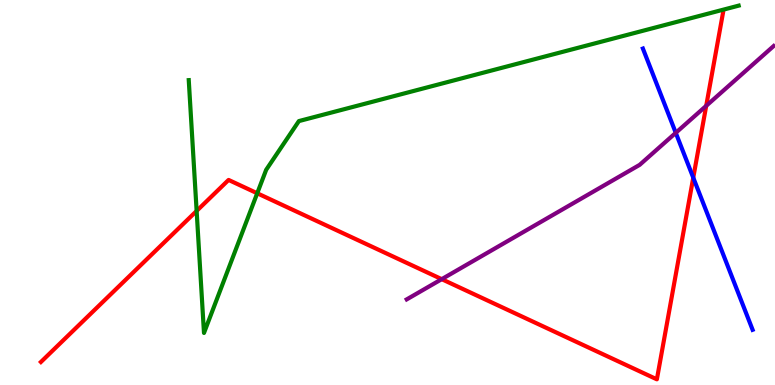[{'lines': ['blue', 'red'], 'intersections': [{'x': 8.95, 'y': 5.39}]}, {'lines': ['green', 'red'], 'intersections': [{'x': 2.54, 'y': 4.52}, {'x': 3.32, 'y': 4.98}]}, {'lines': ['purple', 'red'], 'intersections': [{'x': 5.7, 'y': 2.75}, {'x': 9.11, 'y': 7.25}]}, {'lines': ['blue', 'green'], 'intersections': []}, {'lines': ['blue', 'purple'], 'intersections': [{'x': 8.72, 'y': 6.55}]}, {'lines': ['green', 'purple'], 'intersections': []}]